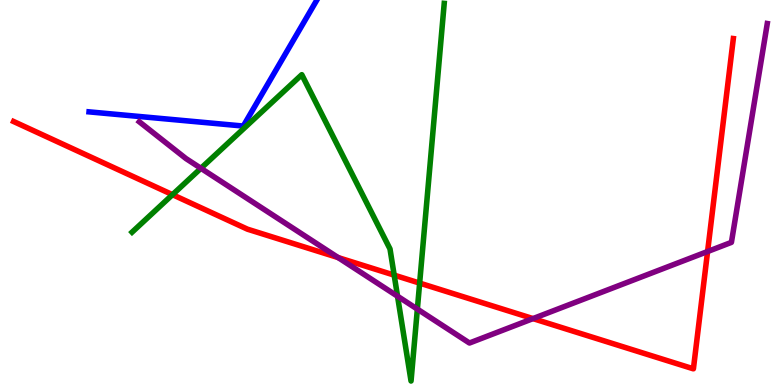[{'lines': ['blue', 'red'], 'intersections': []}, {'lines': ['green', 'red'], 'intersections': [{'x': 2.23, 'y': 4.94}, {'x': 5.09, 'y': 2.85}, {'x': 5.41, 'y': 2.65}]}, {'lines': ['purple', 'red'], 'intersections': [{'x': 4.36, 'y': 3.31}, {'x': 6.88, 'y': 1.72}, {'x': 9.13, 'y': 3.47}]}, {'lines': ['blue', 'green'], 'intersections': []}, {'lines': ['blue', 'purple'], 'intersections': []}, {'lines': ['green', 'purple'], 'intersections': [{'x': 2.59, 'y': 5.63}, {'x': 5.13, 'y': 2.31}, {'x': 5.39, 'y': 1.97}]}]